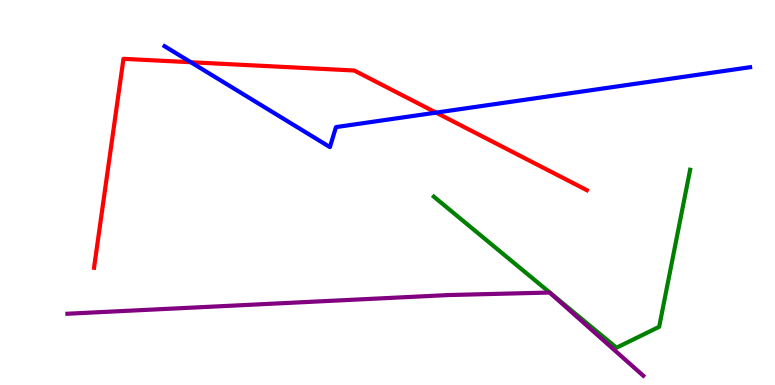[{'lines': ['blue', 'red'], 'intersections': [{'x': 2.46, 'y': 8.38}, {'x': 5.63, 'y': 7.07}]}, {'lines': ['green', 'red'], 'intersections': []}, {'lines': ['purple', 'red'], 'intersections': []}, {'lines': ['blue', 'green'], 'intersections': []}, {'lines': ['blue', 'purple'], 'intersections': []}, {'lines': ['green', 'purple'], 'intersections': []}]